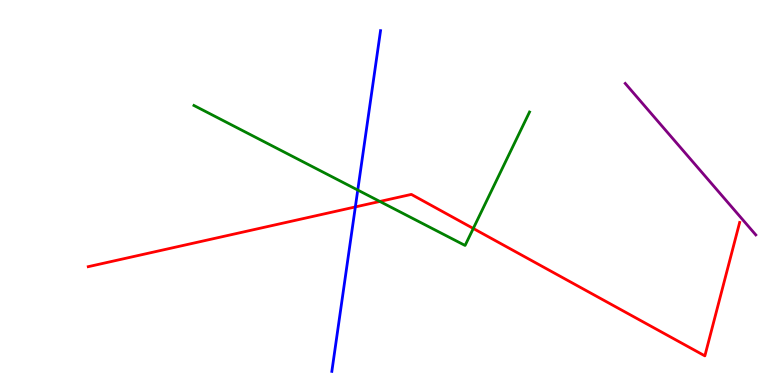[{'lines': ['blue', 'red'], 'intersections': [{'x': 4.59, 'y': 4.63}]}, {'lines': ['green', 'red'], 'intersections': [{'x': 4.9, 'y': 4.77}, {'x': 6.11, 'y': 4.07}]}, {'lines': ['purple', 'red'], 'intersections': []}, {'lines': ['blue', 'green'], 'intersections': [{'x': 4.62, 'y': 5.06}]}, {'lines': ['blue', 'purple'], 'intersections': []}, {'lines': ['green', 'purple'], 'intersections': []}]